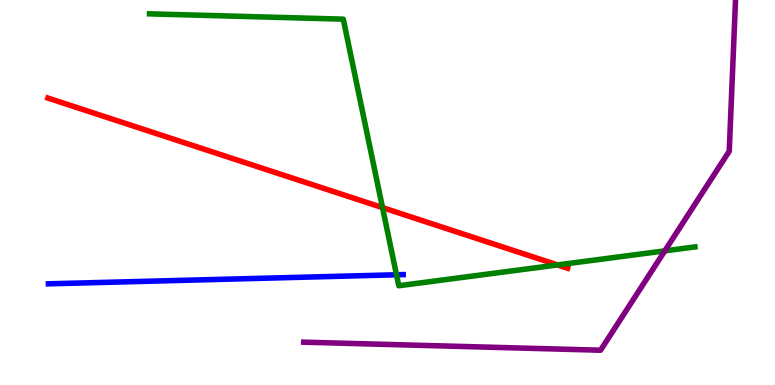[{'lines': ['blue', 'red'], 'intersections': []}, {'lines': ['green', 'red'], 'intersections': [{'x': 4.94, 'y': 4.61}, {'x': 7.19, 'y': 3.12}]}, {'lines': ['purple', 'red'], 'intersections': []}, {'lines': ['blue', 'green'], 'intersections': [{'x': 5.12, 'y': 2.86}]}, {'lines': ['blue', 'purple'], 'intersections': []}, {'lines': ['green', 'purple'], 'intersections': [{'x': 8.58, 'y': 3.48}]}]